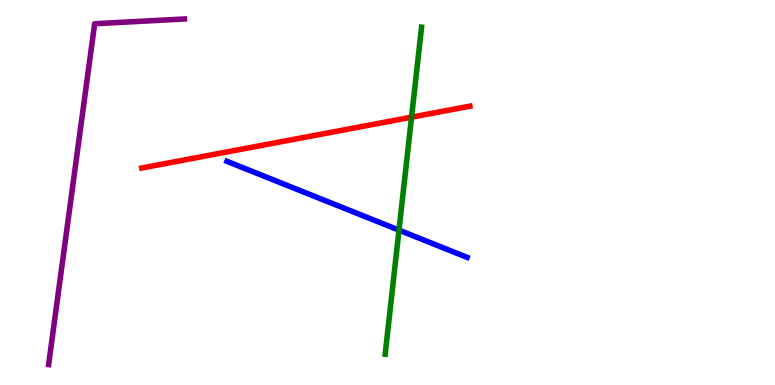[{'lines': ['blue', 'red'], 'intersections': []}, {'lines': ['green', 'red'], 'intersections': [{'x': 5.31, 'y': 6.96}]}, {'lines': ['purple', 'red'], 'intersections': []}, {'lines': ['blue', 'green'], 'intersections': [{'x': 5.15, 'y': 4.02}]}, {'lines': ['blue', 'purple'], 'intersections': []}, {'lines': ['green', 'purple'], 'intersections': []}]